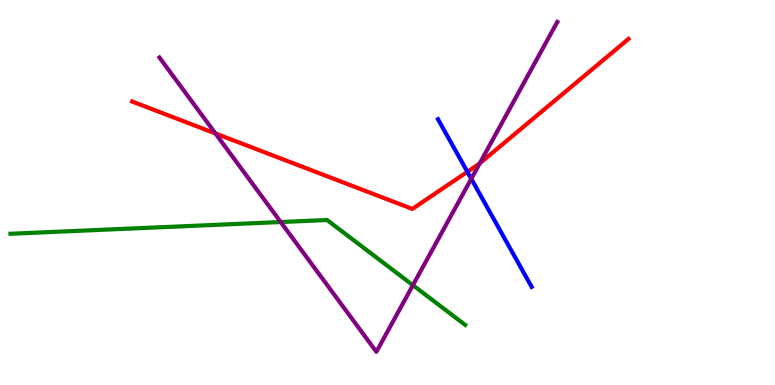[{'lines': ['blue', 'red'], 'intersections': [{'x': 6.03, 'y': 5.54}]}, {'lines': ['green', 'red'], 'intersections': []}, {'lines': ['purple', 'red'], 'intersections': [{'x': 2.78, 'y': 6.53}, {'x': 6.19, 'y': 5.76}]}, {'lines': ['blue', 'green'], 'intersections': []}, {'lines': ['blue', 'purple'], 'intersections': [{'x': 6.08, 'y': 5.36}]}, {'lines': ['green', 'purple'], 'intersections': [{'x': 3.62, 'y': 4.23}, {'x': 5.33, 'y': 2.59}]}]